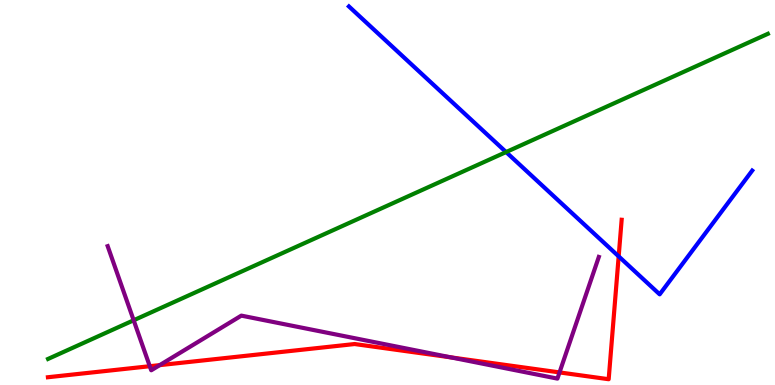[{'lines': ['blue', 'red'], 'intersections': [{'x': 7.98, 'y': 3.34}]}, {'lines': ['green', 'red'], 'intersections': []}, {'lines': ['purple', 'red'], 'intersections': [{'x': 1.93, 'y': 0.488}, {'x': 2.06, 'y': 0.516}, {'x': 5.82, 'y': 0.718}, {'x': 7.22, 'y': 0.327}]}, {'lines': ['blue', 'green'], 'intersections': [{'x': 6.53, 'y': 6.05}]}, {'lines': ['blue', 'purple'], 'intersections': []}, {'lines': ['green', 'purple'], 'intersections': [{'x': 1.72, 'y': 1.68}]}]